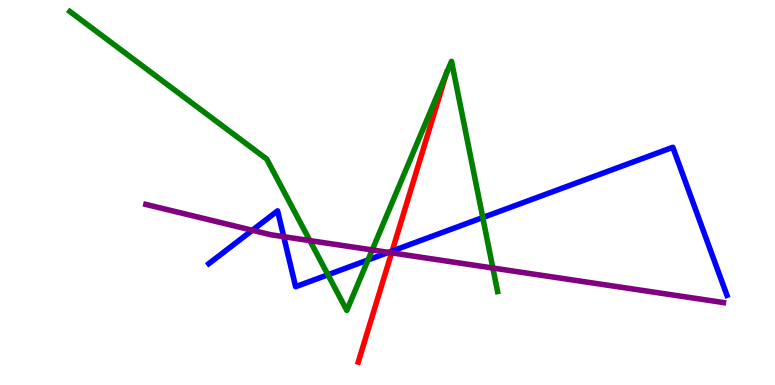[{'lines': ['blue', 'red'], 'intersections': [{'x': 5.06, 'y': 3.48}]}, {'lines': ['green', 'red'], 'intersections': [{'x': 5.76, 'y': 8.08}]}, {'lines': ['purple', 'red'], 'intersections': [{'x': 5.05, 'y': 3.43}]}, {'lines': ['blue', 'green'], 'intersections': [{'x': 4.23, 'y': 2.86}, {'x': 4.75, 'y': 3.25}, {'x': 6.23, 'y': 4.35}]}, {'lines': ['blue', 'purple'], 'intersections': [{'x': 3.26, 'y': 4.02}, {'x': 3.66, 'y': 3.85}, {'x': 5.01, 'y': 3.44}]}, {'lines': ['green', 'purple'], 'intersections': [{'x': 4.0, 'y': 3.75}, {'x': 4.8, 'y': 3.51}, {'x': 6.36, 'y': 3.04}]}]